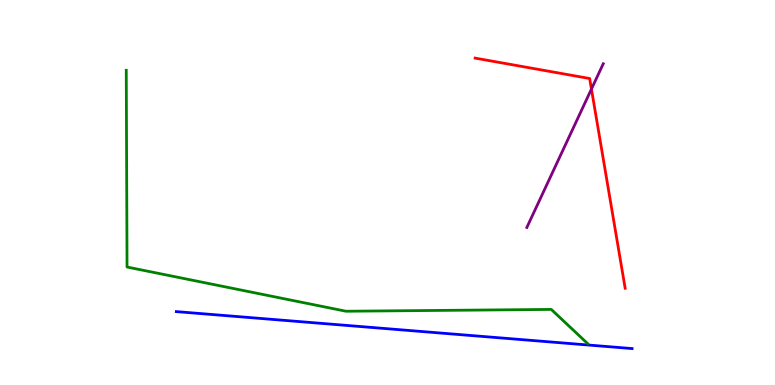[{'lines': ['blue', 'red'], 'intersections': []}, {'lines': ['green', 'red'], 'intersections': []}, {'lines': ['purple', 'red'], 'intersections': [{'x': 7.63, 'y': 7.69}]}, {'lines': ['blue', 'green'], 'intersections': []}, {'lines': ['blue', 'purple'], 'intersections': []}, {'lines': ['green', 'purple'], 'intersections': []}]